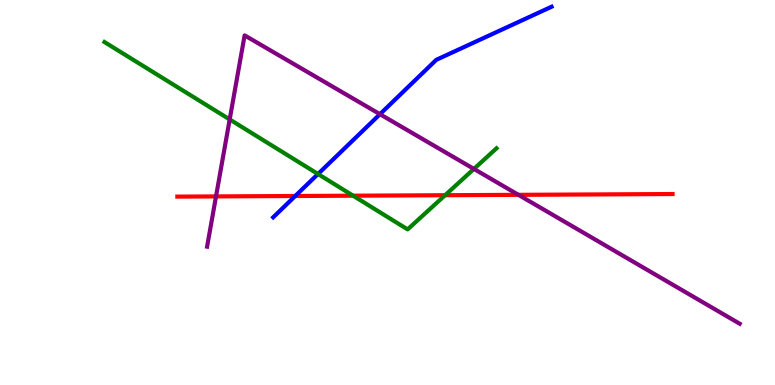[{'lines': ['blue', 'red'], 'intersections': [{'x': 3.81, 'y': 4.91}]}, {'lines': ['green', 'red'], 'intersections': [{'x': 4.56, 'y': 4.92}, {'x': 5.74, 'y': 4.93}]}, {'lines': ['purple', 'red'], 'intersections': [{'x': 2.79, 'y': 4.9}, {'x': 6.69, 'y': 4.94}]}, {'lines': ['blue', 'green'], 'intersections': [{'x': 4.1, 'y': 5.48}]}, {'lines': ['blue', 'purple'], 'intersections': [{'x': 4.9, 'y': 7.03}]}, {'lines': ['green', 'purple'], 'intersections': [{'x': 2.96, 'y': 6.9}, {'x': 6.12, 'y': 5.61}]}]